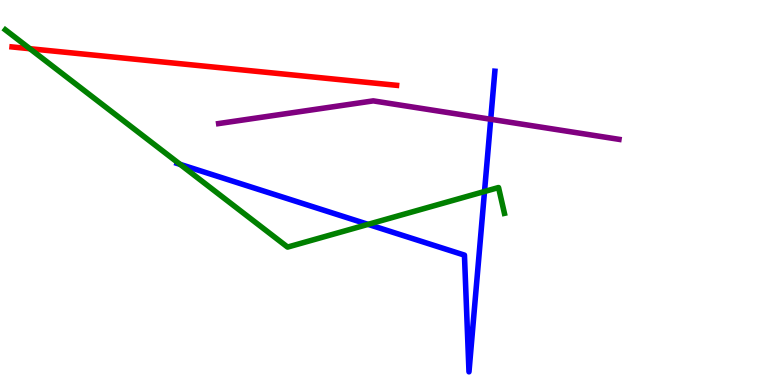[{'lines': ['blue', 'red'], 'intersections': []}, {'lines': ['green', 'red'], 'intersections': [{'x': 0.386, 'y': 8.73}]}, {'lines': ['purple', 'red'], 'intersections': []}, {'lines': ['blue', 'green'], 'intersections': [{'x': 2.32, 'y': 5.73}, {'x': 4.75, 'y': 4.17}, {'x': 6.25, 'y': 5.03}]}, {'lines': ['blue', 'purple'], 'intersections': [{'x': 6.33, 'y': 6.9}]}, {'lines': ['green', 'purple'], 'intersections': []}]